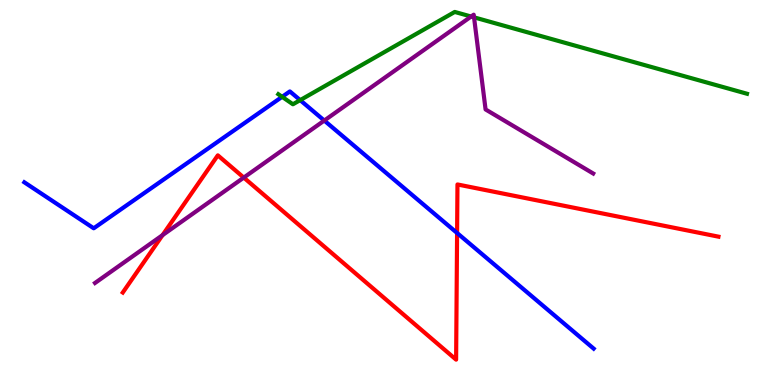[{'lines': ['blue', 'red'], 'intersections': [{'x': 5.9, 'y': 3.95}]}, {'lines': ['green', 'red'], 'intersections': []}, {'lines': ['purple', 'red'], 'intersections': [{'x': 2.1, 'y': 3.89}, {'x': 3.15, 'y': 5.39}]}, {'lines': ['blue', 'green'], 'intersections': [{'x': 3.64, 'y': 7.49}, {'x': 3.87, 'y': 7.4}]}, {'lines': ['blue', 'purple'], 'intersections': [{'x': 4.18, 'y': 6.87}]}, {'lines': ['green', 'purple'], 'intersections': [{'x': 6.08, 'y': 9.57}, {'x': 6.12, 'y': 9.55}]}]